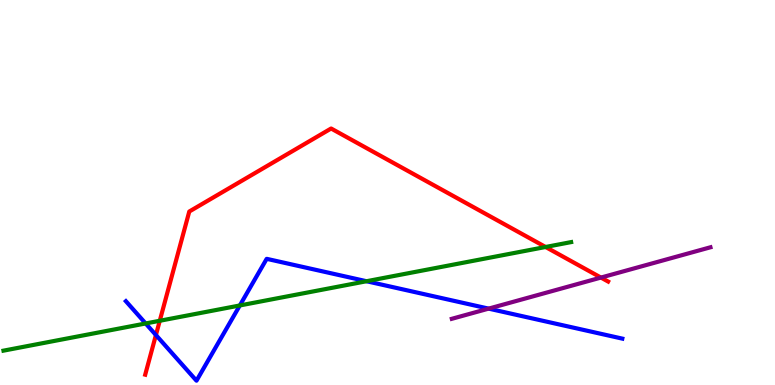[{'lines': ['blue', 'red'], 'intersections': [{'x': 2.01, 'y': 1.3}]}, {'lines': ['green', 'red'], 'intersections': [{'x': 2.06, 'y': 1.67}, {'x': 7.04, 'y': 3.58}]}, {'lines': ['purple', 'red'], 'intersections': [{'x': 7.75, 'y': 2.79}]}, {'lines': ['blue', 'green'], 'intersections': [{'x': 1.88, 'y': 1.6}, {'x': 3.09, 'y': 2.07}, {'x': 4.73, 'y': 2.7}]}, {'lines': ['blue', 'purple'], 'intersections': [{'x': 6.31, 'y': 1.98}]}, {'lines': ['green', 'purple'], 'intersections': []}]